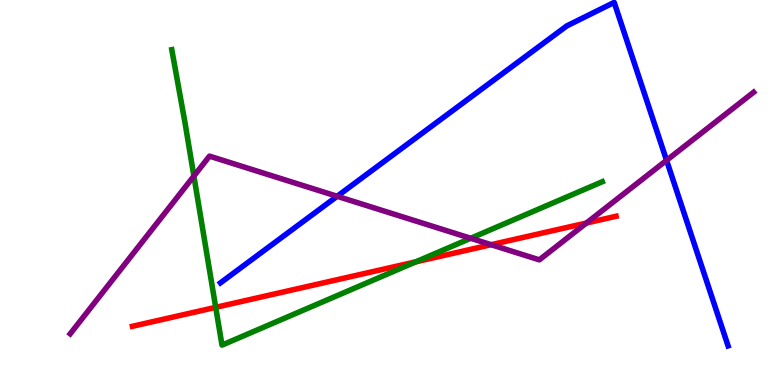[{'lines': ['blue', 'red'], 'intersections': []}, {'lines': ['green', 'red'], 'intersections': [{'x': 2.78, 'y': 2.02}, {'x': 5.37, 'y': 3.2}]}, {'lines': ['purple', 'red'], 'intersections': [{'x': 6.34, 'y': 3.64}, {'x': 7.57, 'y': 4.21}]}, {'lines': ['blue', 'green'], 'intersections': []}, {'lines': ['blue', 'purple'], 'intersections': [{'x': 4.35, 'y': 4.9}, {'x': 8.6, 'y': 5.84}]}, {'lines': ['green', 'purple'], 'intersections': [{'x': 2.5, 'y': 5.43}, {'x': 6.07, 'y': 3.81}]}]